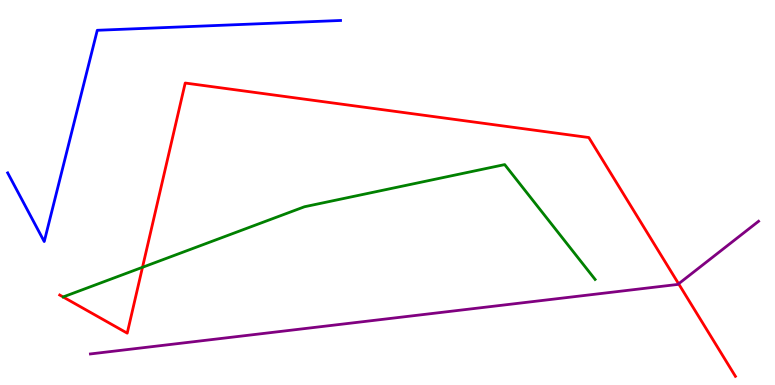[{'lines': ['blue', 'red'], 'intersections': []}, {'lines': ['green', 'red'], 'intersections': [{'x': 1.84, 'y': 3.06}]}, {'lines': ['purple', 'red'], 'intersections': [{'x': 8.76, 'y': 2.63}]}, {'lines': ['blue', 'green'], 'intersections': []}, {'lines': ['blue', 'purple'], 'intersections': []}, {'lines': ['green', 'purple'], 'intersections': []}]